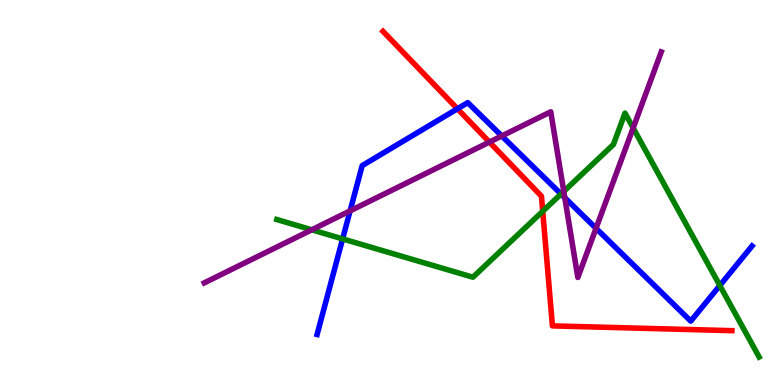[{'lines': ['blue', 'red'], 'intersections': [{'x': 5.9, 'y': 7.17}]}, {'lines': ['green', 'red'], 'intersections': [{'x': 7.0, 'y': 4.51}]}, {'lines': ['purple', 'red'], 'intersections': [{'x': 6.32, 'y': 6.31}]}, {'lines': ['blue', 'green'], 'intersections': [{'x': 4.42, 'y': 3.8}, {'x': 7.24, 'y': 4.96}, {'x': 9.29, 'y': 2.58}]}, {'lines': ['blue', 'purple'], 'intersections': [{'x': 4.52, 'y': 4.52}, {'x': 6.47, 'y': 6.47}, {'x': 7.29, 'y': 4.86}, {'x': 7.69, 'y': 4.07}]}, {'lines': ['green', 'purple'], 'intersections': [{'x': 4.02, 'y': 4.03}, {'x': 7.27, 'y': 5.03}, {'x': 8.17, 'y': 6.68}]}]